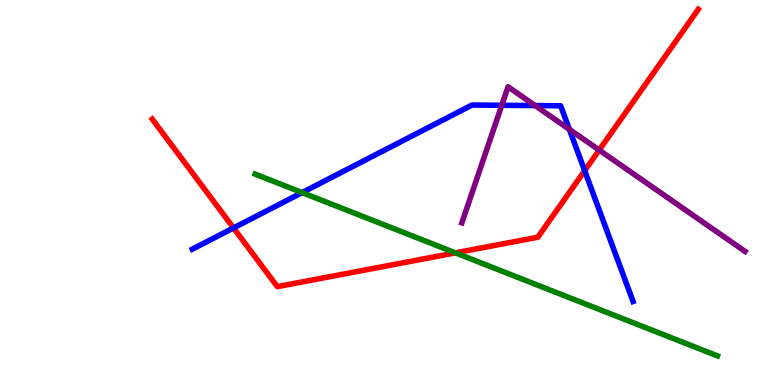[{'lines': ['blue', 'red'], 'intersections': [{'x': 3.01, 'y': 4.08}, {'x': 7.54, 'y': 5.57}]}, {'lines': ['green', 'red'], 'intersections': [{'x': 5.88, 'y': 3.43}]}, {'lines': ['purple', 'red'], 'intersections': [{'x': 7.73, 'y': 6.1}]}, {'lines': ['blue', 'green'], 'intersections': [{'x': 3.9, 'y': 5.0}]}, {'lines': ['blue', 'purple'], 'intersections': [{'x': 6.47, 'y': 7.27}, {'x': 6.9, 'y': 7.26}, {'x': 7.35, 'y': 6.64}]}, {'lines': ['green', 'purple'], 'intersections': []}]